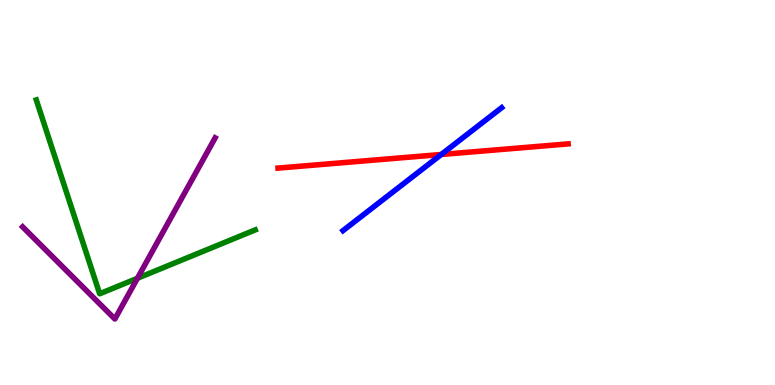[{'lines': ['blue', 'red'], 'intersections': [{'x': 5.69, 'y': 5.99}]}, {'lines': ['green', 'red'], 'intersections': []}, {'lines': ['purple', 'red'], 'intersections': []}, {'lines': ['blue', 'green'], 'intersections': []}, {'lines': ['blue', 'purple'], 'intersections': []}, {'lines': ['green', 'purple'], 'intersections': [{'x': 1.77, 'y': 2.77}]}]